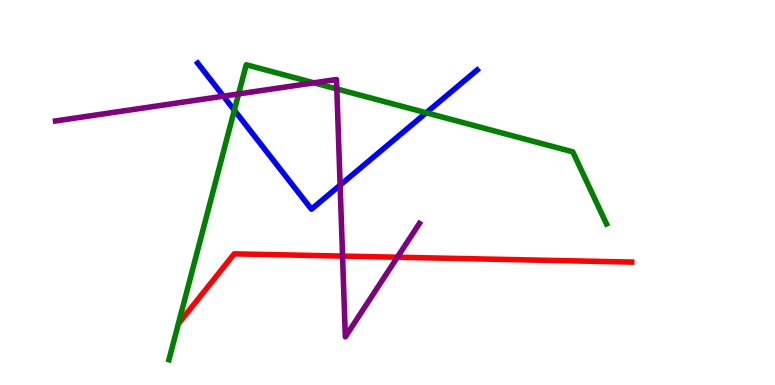[{'lines': ['blue', 'red'], 'intersections': []}, {'lines': ['green', 'red'], 'intersections': []}, {'lines': ['purple', 'red'], 'intersections': [{'x': 4.42, 'y': 3.35}, {'x': 5.13, 'y': 3.32}]}, {'lines': ['blue', 'green'], 'intersections': [{'x': 3.02, 'y': 7.14}, {'x': 5.5, 'y': 7.07}]}, {'lines': ['blue', 'purple'], 'intersections': [{'x': 2.88, 'y': 7.5}, {'x': 4.39, 'y': 5.19}]}, {'lines': ['green', 'purple'], 'intersections': [{'x': 3.08, 'y': 7.56}, {'x': 4.05, 'y': 7.85}, {'x': 4.35, 'y': 7.69}]}]